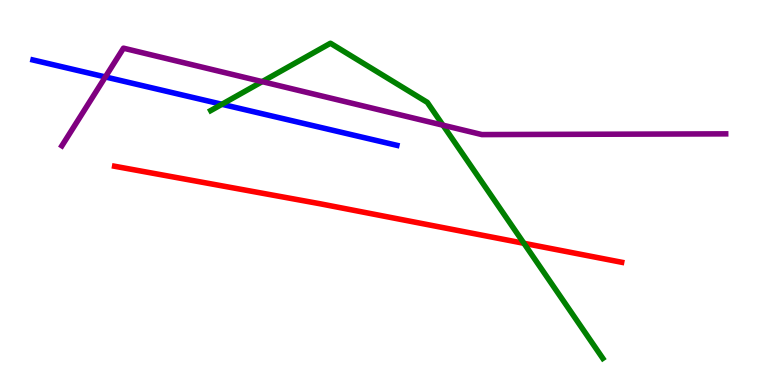[{'lines': ['blue', 'red'], 'intersections': []}, {'lines': ['green', 'red'], 'intersections': [{'x': 6.76, 'y': 3.68}]}, {'lines': ['purple', 'red'], 'intersections': []}, {'lines': ['blue', 'green'], 'intersections': [{'x': 2.86, 'y': 7.29}]}, {'lines': ['blue', 'purple'], 'intersections': [{'x': 1.36, 'y': 8.0}]}, {'lines': ['green', 'purple'], 'intersections': [{'x': 3.38, 'y': 7.88}, {'x': 5.72, 'y': 6.75}]}]